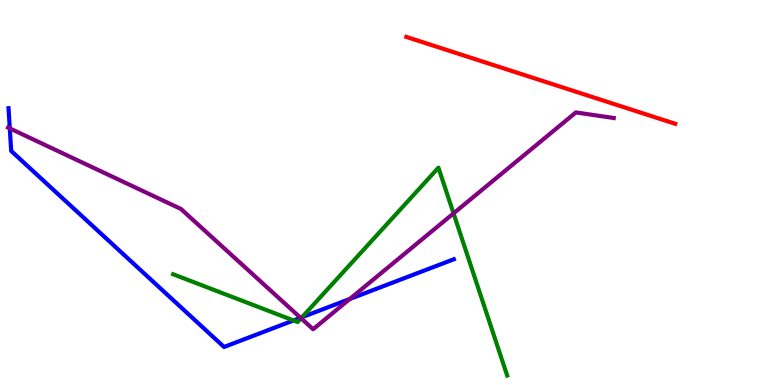[{'lines': ['blue', 'red'], 'intersections': []}, {'lines': ['green', 'red'], 'intersections': []}, {'lines': ['purple', 'red'], 'intersections': []}, {'lines': ['blue', 'green'], 'intersections': [{'x': 3.79, 'y': 1.68}, {'x': 3.9, 'y': 1.76}]}, {'lines': ['blue', 'purple'], 'intersections': [{'x': 0.126, 'y': 6.67}, {'x': 3.88, 'y': 1.75}, {'x': 4.51, 'y': 2.23}]}, {'lines': ['green', 'purple'], 'intersections': [{'x': 3.88, 'y': 1.73}, {'x': 5.85, 'y': 4.46}]}]